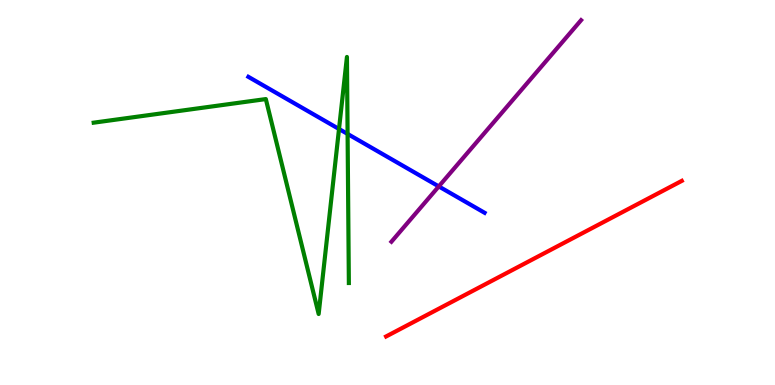[{'lines': ['blue', 'red'], 'intersections': []}, {'lines': ['green', 'red'], 'intersections': []}, {'lines': ['purple', 'red'], 'intersections': []}, {'lines': ['blue', 'green'], 'intersections': [{'x': 4.37, 'y': 6.65}, {'x': 4.49, 'y': 6.52}]}, {'lines': ['blue', 'purple'], 'intersections': [{'x': 5.66, 'y': 5.16}]}, {'lines': ['green', 'purple'], 'intersections': []}]